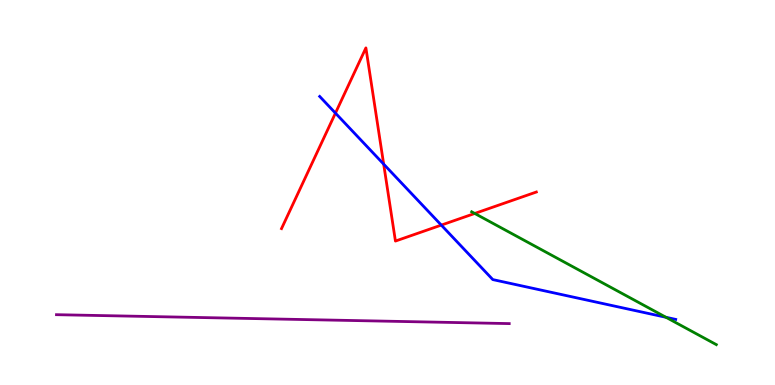[{'lines': ['blue', 'red'], 'intersections': [{'x': 4.33, 'y': 7.06}, {'x': 4.95, 'y': 5.74}, {'x': 5.69, 'y': 4.15}]}, {'lines': ['green', 'red'], 'intersections': [{'x': 6.13, 'y': 4.46}]}, {'lines': ['purple', 'red'], 'intersections': []}, {'lines': ['blue', 'green'], 'intersections': [{'x': 8.59, 'y': 1.76}]}, {'lines': ['blue', 'purple'], 'intersections': []}, {'lines': ['green', 'purple'], 'intersections': []}]